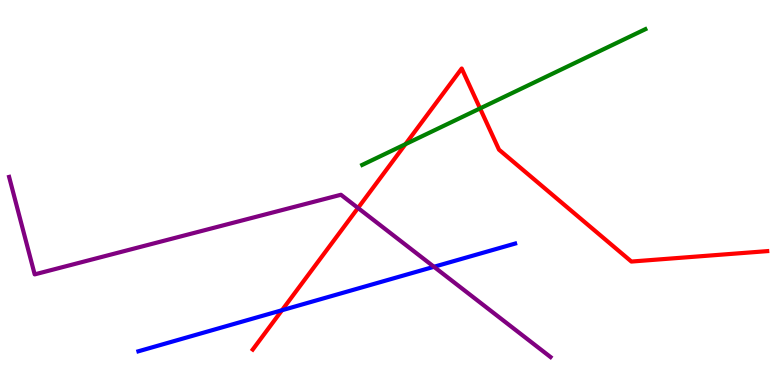[{'lines': ['blue', 'red'], 'intersections': [{'x': 3.64, 'y': 1.94}]}, {'lines': ['green', 'red'], 'intersections': [{'x': 5.23, 'y': 6.26}, {'x': 6.19, 'y': 7.18}]}, {'lines': ['purple', 'red'], 'intersections': [{'x': 4.62, 'y': 4.6}]}, {'lines': ['blue', 'green'], 'intersections': []}, {'lines': ['blue', 'purple'], 'intersections': [{'x': 5.6, 'y': 3.07}]}, {'lines': ['green', 'purple'], 'intersections': []}]